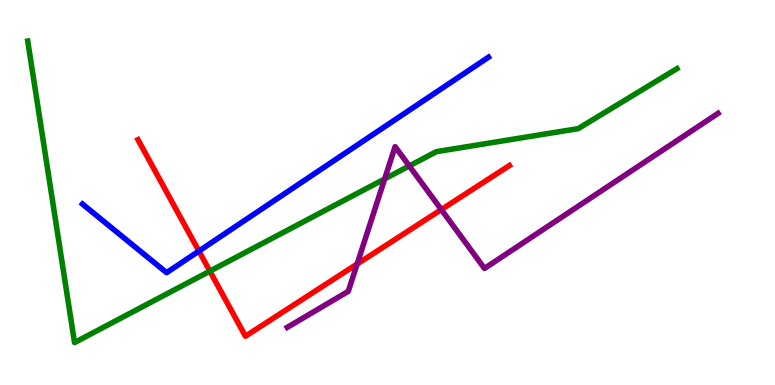[{'lines': ['blue', 'red'], 'intersections': [{'x': 2.57, 'y': 3.48}]}, {'lines': ['green', 'red'], 'intersections': [{'x': 2.71, 'y': 2.96}]}, {'lines': ['purple', 'red'], 'intersections': [{'x': 4.61, 'y': 3.14}, {'x': 5.69, 'y': 4.56}]}, {'lines': ['blue', 'green'], 'intersections': []}, {'lines': ['blue', 'purple'], 'intersections': []}, {'lines': ['green', 'purple'], 'intersections': [{'x': 4.96, 'y': 5.35}, {'x': 5.28, 'y': 5.69}]}]